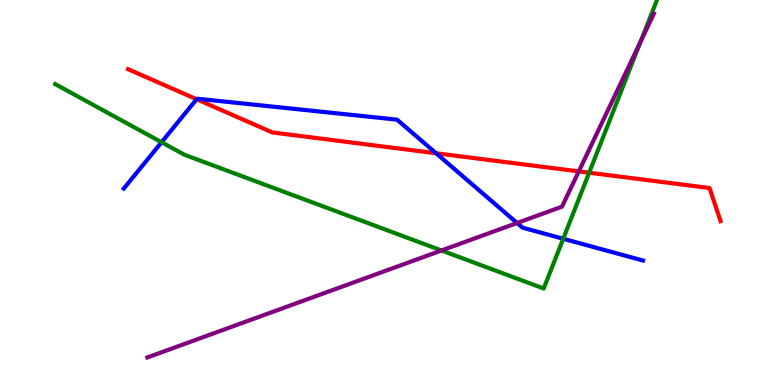[{'lines': ['blue', 'red'], 'intersections': [{'x': 2.54, 'y': 7.42}, {'x': 5.63, 'y': 6.02}]}, {'lines': ['green', 'red'], 'intersections': [{'x': 7.6, 'y': 5.51}]}, {'lines': ['purple', 'red'], 'intersections': [{'x': 7.47, 'y': 5.55}]}, {'lines': ['blue', 'green'], 'intersections': [{'x': 2.08, 'y': 6.31}, {'x': 7.27, 'y': 3.8}]}, {'lines': ['blue', 'purple'], 'intersections': [{'x': 6.67, 'y': 4.21}]}, {'lines': ['green', 'purple'], 'intersections': [{'x': 5.7, 'y': 3.49}, {'x': 8.27, 'y': 8.93}]}]